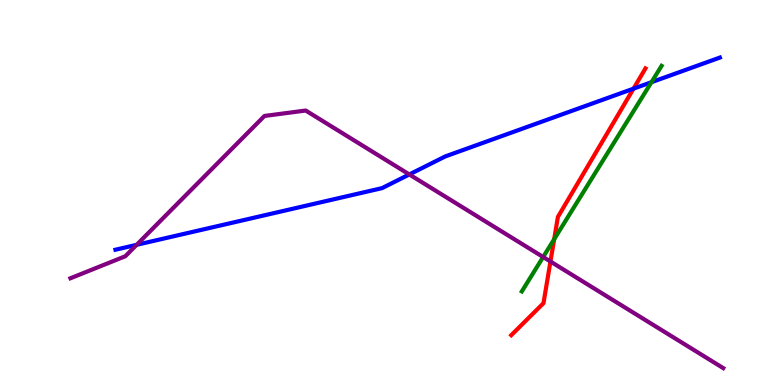[{'lines': ['blue', 'red'], 'intersections': [{'x': 8.17, 'y': 7.7}]}, {'lines': ['green', 'red'], 'intersections': [{'x': 7.15, 'y': 3.79}]}, {'lines': ['purple', 'red'], 'intersections': [{'x': 7.1, 'y': 3.21}]}, {'lines': ['blue', 'green'], 'intersections': [{'x': 8.41, 'y': 7.87}]}, {'lines': ['blue', 'purple'], 'intersections': [{'x': 1.76, 'y': 3.64}, {'x': 5.28, 'y': 5.47}]}, {'lines': ['green', 'purple'], 'intersections': [{'x': 7.01, 'y': 3.32}]}]